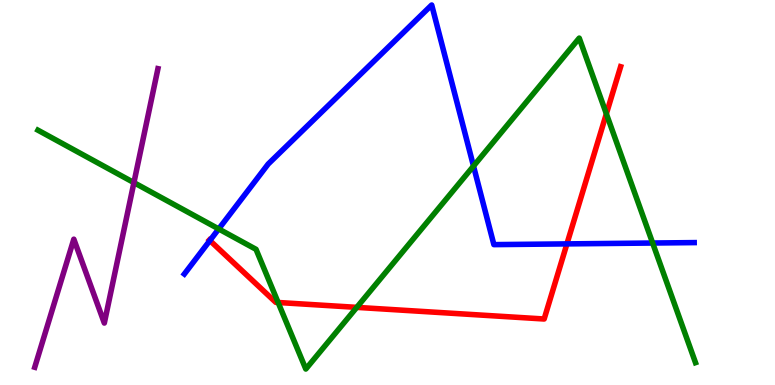[{'lines': ['blue', 'red'], 'intersections': [{'x': 2.71, 'y': 3.75}, {'x': 7.32, 'y': 3.67}]}, {'lines': ['green', 'red'], 'intersections': [{'x': 3.59, 'y': 2.14}, {'x': 4.6, 'y': 2.02}, {'x': 7.82, 'y': 7.04}]}, {'lines': ['purple', 'red'], 'intersections': []}, {'lines': ['blue', 'green'], 'intersections': [{'x': 2.82, 'y': 4.05}, {'x': 6.11, 'y': 5.69}, {'x': 8.42, 'y': 3.69}]}, {'lines': ['blue', 'purple'], 'intersections': []}, {'lines': ['green', 'purple'], 'intersections': [{'x': 1.73, 'y': 5.26}]}]